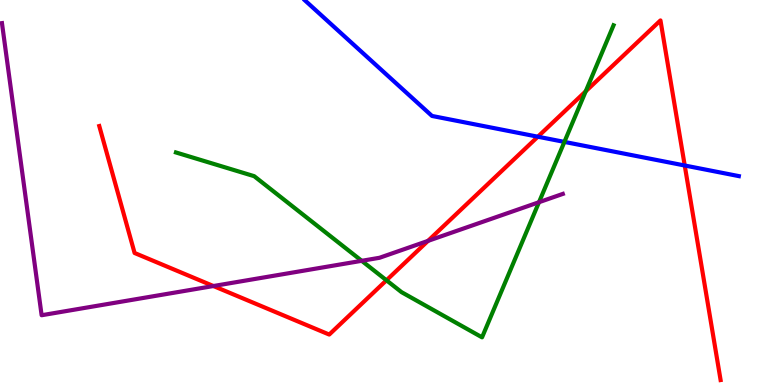[{'lines': ['blue', 'red'], 'intersections': [{'x': 6.94, 'y': 6.45}, {'x': 8.84, 'y': 5.7}]}, {'lines': ['green', 'red'], 'intersections': [{'x': 4.99, 'y': 2.72}, {'x': 7.56, 'y': 7.63}]}, {'lines': ['purple', 'red'], 'intersections': [{'x': 2.75, 'y': 2.57}, {'x': 5.52, 'y': 3.74}]}, {'lines': ['blue', 'green'], 'intersections': [{'x': 7.28, 'y': 6.31}]}, {'lines': ['blue', 'purple'], 'intersections': []}, {'lines': ['green', 'purple'], 'intersections': [{'x': 4.67, 'y': 3.23}, {'x': 6.95, 'y': 4.75}]}]